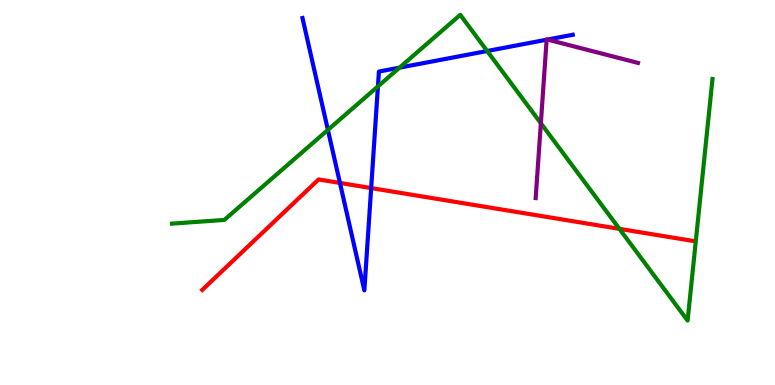[{'lines': ['blue', 'red'], 'intersections': [{'x': 4.39, 'y': 5.25}, {'x': 4.79, 'y': 5.12}]}, {'lines': ['green', 'red'], 'intersections': [{'x': 7.99, 'y': 4.06}]}, {'lines': ['purple', 'red'], 'intersections': []}, {'lines': ['blue', 'green'], 'intersections': [{'x': 4.23, 'y': 6.63}, {'x': 4.88, 'y': 7.76}, {'x': 5.15, 'y': 8.24}, {'x': 6.29, 'y': 8.67}]}, {'lines': ['blue', 'purple'], 'intersections': [{'x': 7.05, 'y': 8.97}, {'x': 7.06, 'y': 8.97}]}, {'lines': ['green', 'purple'], 'intersections': [{'x': 6.98, 'y': 6.8}]}]